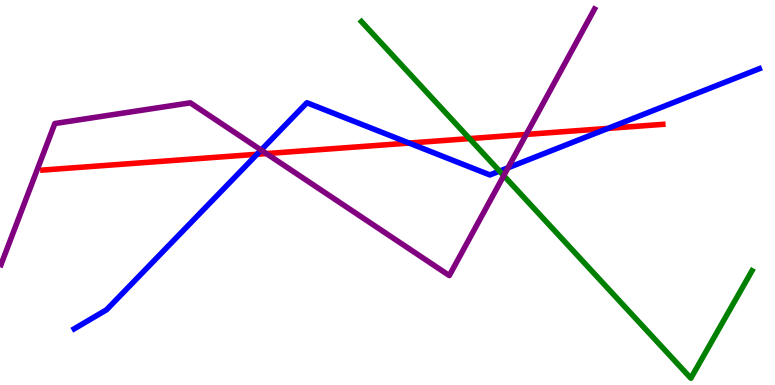[{'lines': ['blue', 'red'], 'intersections': [{'x': 3.32, 'y': 5.99}, {'x': 5.28, 'y': 6.28}, {'x': 7.84, 'y': 6.66}]}, {'lines': ['green', 'red'], 'intersections': [{'x': 6.06, 'y': 6.4}]}, {'lines': ['purple', 'red'], 'intersections': [{'x': 3.44, 'y': 6.01}, {'x': 6.79, 'y': 6.51}]}, {'lines': ['blue', 'green'], 'intersections': [{'x': 6.45, 'y': 5.56}]}, {'lines': ['blue', 'purple'], 'intersections': [{'x': 3.37, 'y': 6.1}, {'x': 6.56, 'y': 5.64}]}, {'lines': ['green', 'purple'], 'intersections': [{'x': 6.5, 'y': 5.44}]}]